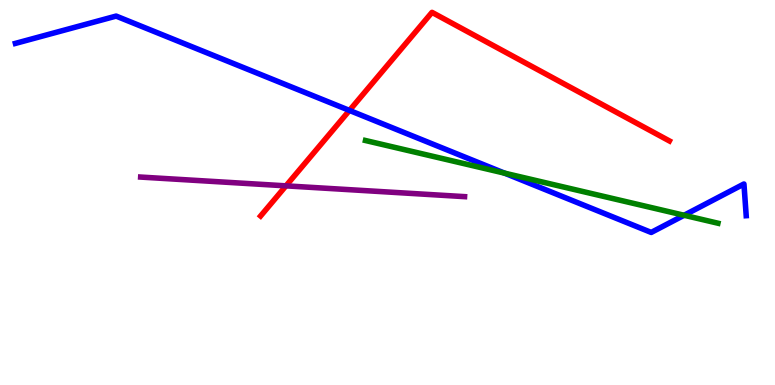[{'lines': ['blue', 'red'], 'intersections': [{'x': 4.51, 'y': 7.13}]}, {'lines': ['green', 'red'], 'intersections': []}, {'lines': ['purple', 'red'], 'intersections': [{'x': 3.69, 'y': 5.17}]}, {'lines': ['blue', 'green'], 'intersections': [{'x': 6.51, 'y': 5.5}, {'x': 8.83, 'y': 4.41}]}, {'lines': ['blue', 'purple'], 'intersections': []}, {'lines': ['green', 'purple'], 'intersections': []}]